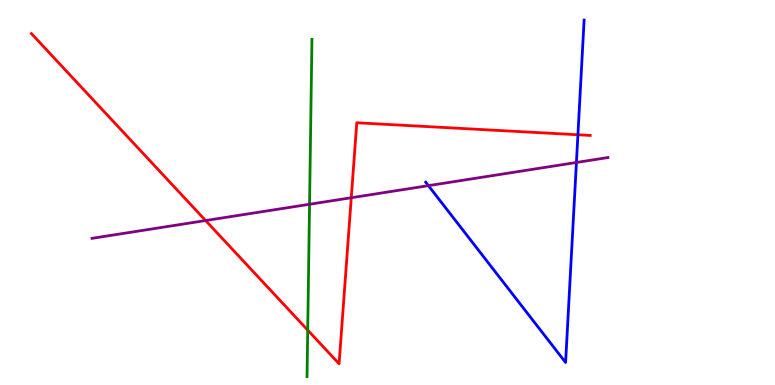[{'lines': ['blue', 'red'], 'intersections': [{'x': 7.46, 'y': 6.5}]}, {'lines': ['green', 'red'], 'intersections': [{'x': 3.97, 'y': 1.43}]}, {'lines': ['purple', 'red'], 'intersections': [{'x': 2.65, 'y': 4.27}, {'x': 4.53, 'y': 4.86}]}, {'lines': ['blue', 'green'], 'intersections': []}, {'lines': ['blue', 'purple'], 'intersections': [{'x': 5.53, 'y': 5.18}, {'x': 7.44, 'y': 5.78}]}, {'lines': ['green', 'purple'], 'intersections': [{'x': 3.99, 'y': 4.69}]}]